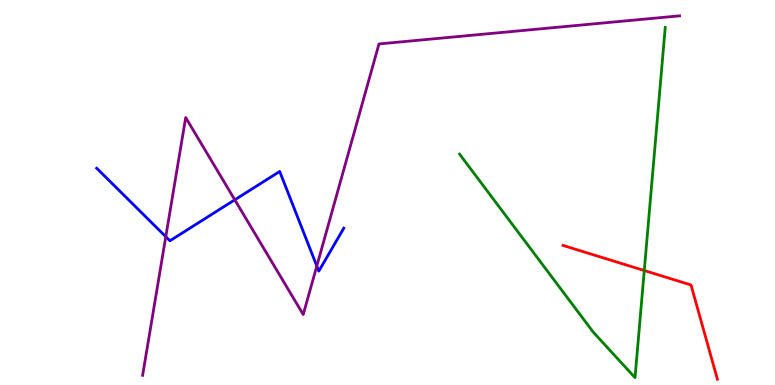[{'lines': ['blue', 'red'], 'intersections': []}, {'lines': ['green', 'red'], 'intersections': [{'x': 8.31, 'y': 2.97}]}, {'lines': ['purple', 'red'], 'intersections': []}, {'lines': ['blue', 'green'], 'intersections': []}, {'lines': ['blue', 'purple'], 'intersections': [{'x': 2.14, 'y': 3.85}, {'x': 3.03, 'y': 4.81}, {'x': 4.09, 'y': 3.09}]}, {'lines': ['green', 'purple'], 'intersections': []}]